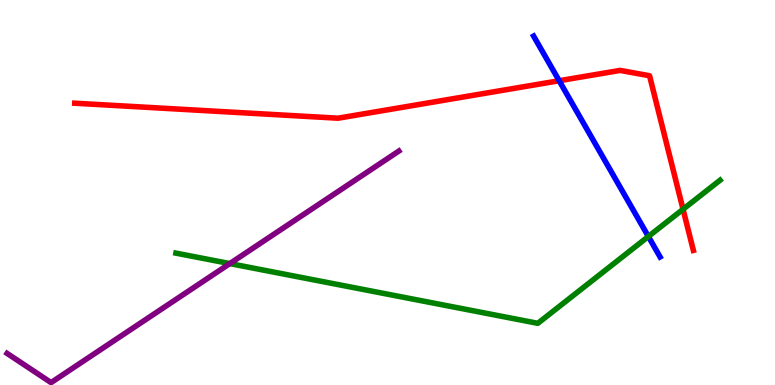[{'lines': ['blue', 'red'], 'intersections': [{'x': 7.22, 'y': 7.9}]}, {'lines': ['green', 'red'], 'intersections': [{'x': 8.81, 'y': 4.56}]}, {'lines': ['purple', 'red'], 'intersections': []}, {'lines': ['blue', 'green'], 'intersections': [{'x': 8.37, 'y': 3.86}]}, {'lines': ['blue', 'purple'], 'intersections': []}, {'lines': ['green', 'purple'], 'intersections': [{'x': 2.97, 'y': 3.15}]}]